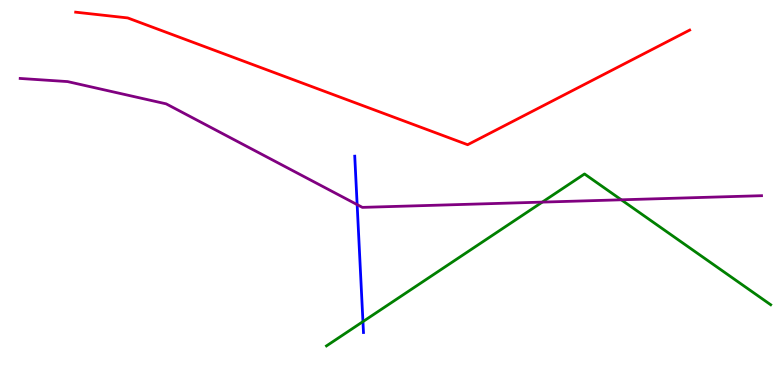[{'lines': ['blue', 'red'], 'intersections': []}, {'lines': ['green', 'red'], 'intersections': []}, {'lines': ['purple', 'red'], 'intersections': []}, {'lines': ['blue', 'green'], 'intersections': [{'x': 4.68, 'y': 1.65}]}, {'lines': ['blue', 'purple'], 'intersections': [{'x': 4.61, 'y': 4.69}]}, {'lines': ['green', 'purple'], 'intersections': [{'x': 7.0, 'y': 4.75}, {'x': 8.02, 'y': 4.81}]}]